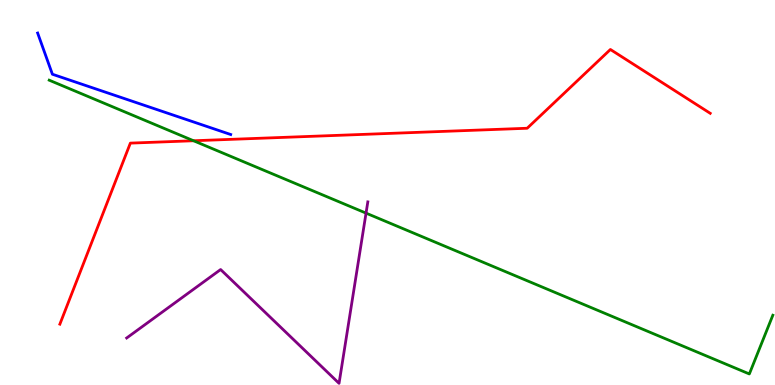[{'lines': ['blue', 'red'], 'intersections': []}, {'lines': ['green', 'red'], 'intersections': [{'x': 2.5, 'y': 6.34}]}, {'lines': ['purple', 'red'], 'intersections': []}, {'lines': ['blue', 'green'], 'intersections': []}, {'lines': ['blue', 'purple'], 'intersections': []}, {'lines': ['green', 'purple'], 'intersections': [{'x': 4.72, 'y': 4.46}]}]